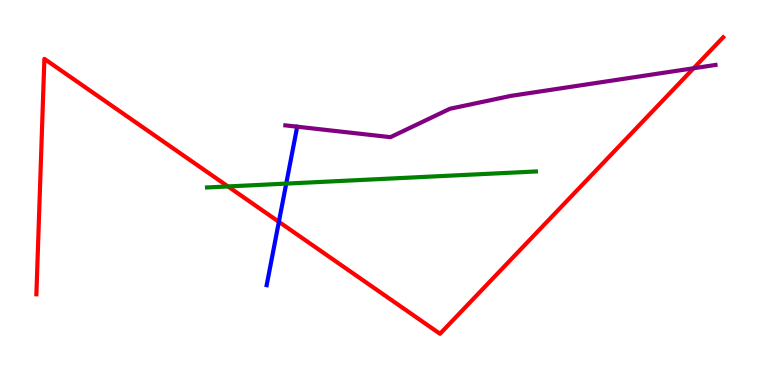[{'lines': ['blue', 'red'], 'intersections': [{'x': 3.6, 'y': 4.24}]}, {'lines': ['green', 'red'], 'intersections': [{'x': 2.94, 'y': 5.16}]}, {'lines': ['purple', 'red'], 'intersections': [{'x': 8.95, 'y': 8.23}]}, {'lines': ['blue', 'green'], 'intersections': [{'x': 3.69, 'y': 5.23}]}, {'lines': ['blue', 'purple'], 'intersections': []}, {'lines': ['green', 'purple'], 'intersections': []}]